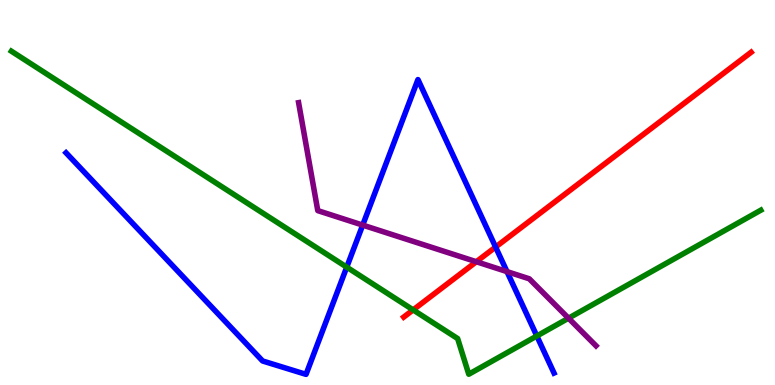[{'lines': ['blue', 'red'], 'intersections': [{'x': 6.39, 'y': 3.58}]}, {'lines': ['green', 'red'], 'intersections': [{'x': 5.33, 'y': 1.95}]}, {'lines': ['purple', 'red'], 'intersections': [{'x': 6.15, 'y': 3.2}]}, {'lines': ['blue', 'green'], 'intersections': [{'x': 4.47, 'y': 3.06}, {'x': 6.93, 'y': 1.27}]}, {'lines': ['blue', 'purple'], 'intersections': [{'x': 4.68, 'y': 4.15}, {'x': 6.54, 'y': 2.95}]}, {'lines': ['green', 'purple'], 'intersections': [{'x': 7.34, 'y': 1.74}]}]